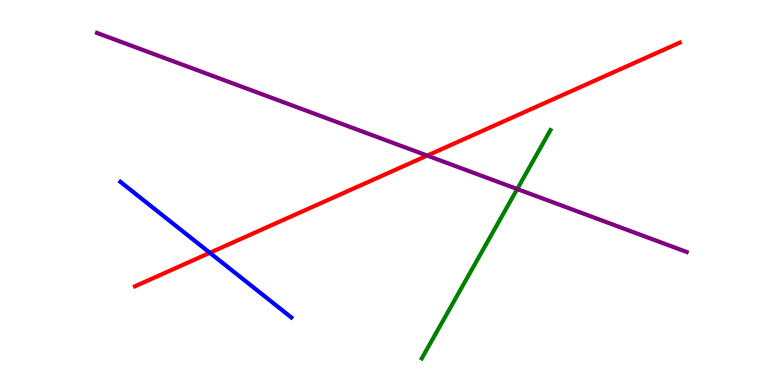[{'lines': ['blue', 'red'], 'intersections': [{'x': 2.71, 'y': 3.43}]}, {'lines': ['green', 'red'], 'intersections': []}, {'lines': ['purple', 'red'], 'intersections': [{'x': 5.51, 'y': 5.96}]}, {'lines': ['blue', 'green'], 'intersections': []}, {'lines': ['blue', 'purple'], 'intersections': []}, {'lines': ['green', 'purple'], 'intersections': [{'x': 6.67, 'y': 5.09}]}]